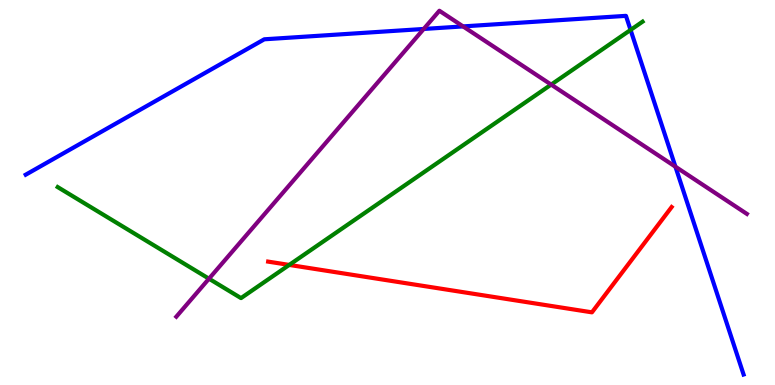[{'lines': ['blue', 'red'], 'intersections': []}, {'lines': ['green', 'red'], 'intersections': [{'x': 3.73, 'y': 3.12}]}, {'lines': ['purple', 'red'], 'intersections': []}, {'lines': ['blue', 'green'], 'intersections': [{'x': 8.14, 'y': 9.22}]}, {'lines': ['blue', 'purple'], 'intersections': [{'x': 5.47, 'y': 9.25}, {'x': 5.98, 'y': 9.31}, {'x': 8.72, 'y': 5.67}]}, {'lines': ['green', 'purple'], 'intersections': [{'x': 2.7, 'y': 2.76}, {'x': 7.11, 'y': 7.8}]}]